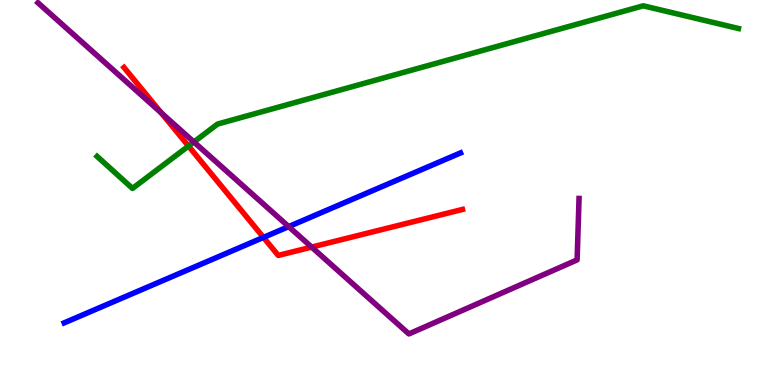[{'lines': ['blue', 'red'], 'intersections': [{'x': 3.4, 'y': 3.83}]}, {'lines': ['green', 'red'], 'intersections': [{'x': 2.43, 'y': 6.21}]}, {'lines': ['purple', 'red'], 'intersections': [{'x': 2.08, 'y': 7.07}, {'x': 4.02, 'y': 3.58}]}, {'lines': ['blue', 'green'], 'intersections': []}, {'lines': ['blue', 'purple'], 'intersections': [{'x': 3.72, 'y': 4.11}]}, {'lines': ['green', 'purple'], 'intersections': [{'x': 2.5, 'y': 6.31}]}]